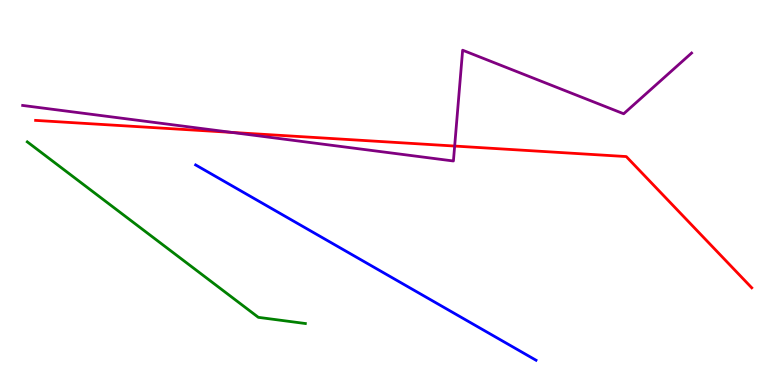[{'lines': ['blue', 'red'], 'intersections': []}, {'lines': ['green', 'red'], 'intersections': []}, {'lines': ['purple', 'red'], 'intersections': [{'x': 2.99, 'y': 6.56}, {'x': 5.87, 'y': 6.21}]}, {'lines': ['blue', 'green'], 'intersections': []}, {'lines': ['blue', 'purple'], 'intersections': []}, {'lines': ['green', 'purple'], 'intersections': []}]